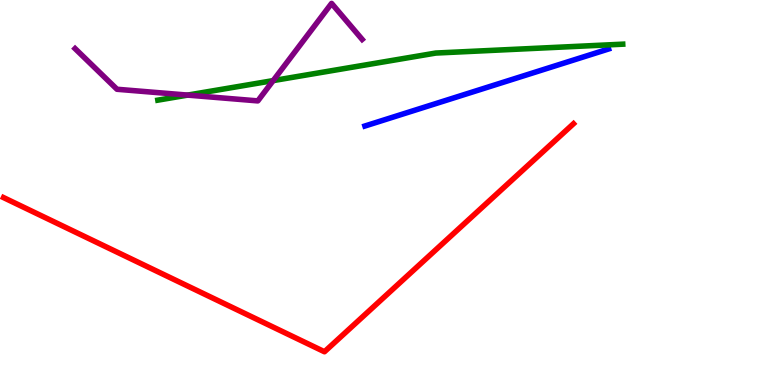[{'lines': ['blue', 'red'], 'intersections': []}, {'lines': ['green', 'red'], 'intersections': []}, {'lines': ['purple', 'red'], 'intersections': []}, {'lines': ['blue', 'green'], 'intersections': []}, {'lines': ['blue', 'purple'], 'intersections': []}, {'lines': ['green', 'purple'], 'intersections': [{'x': 2.42, 'y': 7.53}, {'x': 3.52, 'y': 7.91}]}]